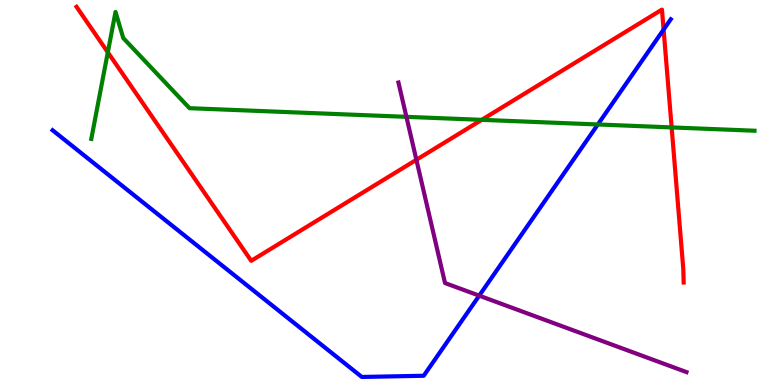[{'lines': ['blue', 'red'], 'intersections': [{'x': 8.56, 'y': 9.23}]}, {'lines': ['green', 'red'], 'intersections': [{'x': 1.39, 'y': 8.64}, {'x': 6.22, 'y': 6.89}, {'x': 8.67, 'y': 6.69}]}, {'lines': ['purple', 'red'], 'intersections': [{'x': 5.37, 'y': 5.85}]}, {'lines': ['blue', 'green'], 'intersections': [{'x': 7.71, 'y': 6.77}]}, {'lines': ['blue', 'purple'], 'intersections': [{'x': 6.18, 'y': 2.32}]}, {'lines': ['green', 'purple'], 'intersections': [{'x': 5.24, 'y': 6.97}]}]